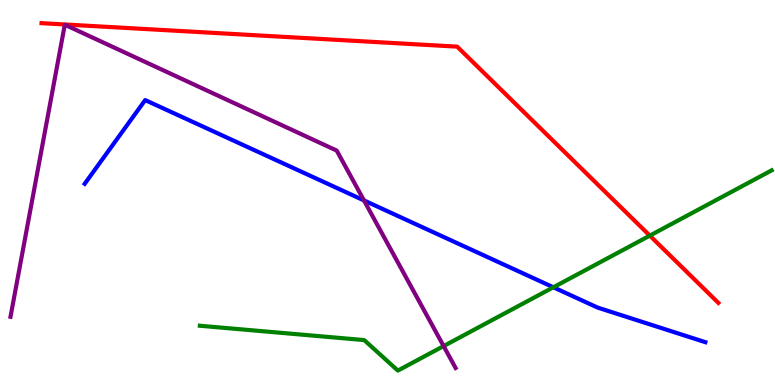[{'lines': ['blue', 'red'], 'intersections': []}, {'lines': ['green', 'red'], 'intersections': [{'x': 8.38, 'y': 3.88}]}, {'lines': ['purple', 'red'], 'intersections': []}, {'lines': ['blue', 'green'], 'intersections': [{'x': 7.14, 'y': 2.54}]}, {'lines': ['blue', 'purple'], 'intersections': [{'x': 4.7, 'y': 4.79}]}, {'lines': ['green', 'purple'], 'intersections': [{'x': 5.72, 'y': 1.01}]}]